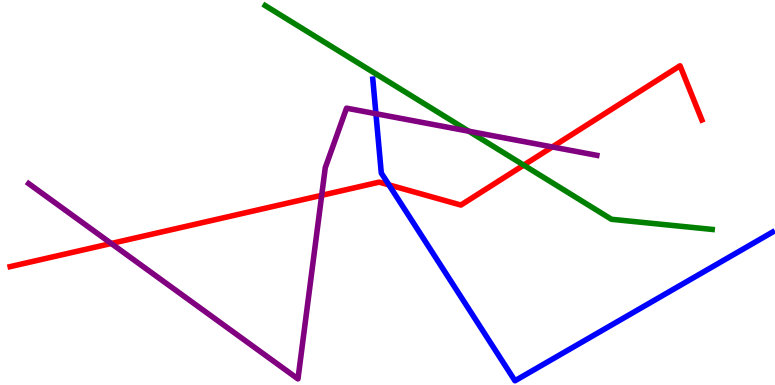[{'lines': ['blue', 'red'], 'intersections': [{'x': 5.02, 'y': 5.2}]}, {'lines': ['green', 'red'], 'intersections': [{'x': 6.76, 'y': 5.71}]}, {'lines': ['purple', 'red'], 'intersections': [{'x': 1.44, 'y': 3.68}, {'x': 4.15, 'y': 4.93}, {'x': 7.13, 'y': 6.18}]}, {'lines': ['blue', 'green'], 'intersections': []}, {'lines': ['blue', 'purple'], 'intersections': [{'x': 4.85, 'y': 7.05}]}, {'lines': ['green', 'purple'], 'intersections': [{'x': 6.05, 'y': 6.59}]}]